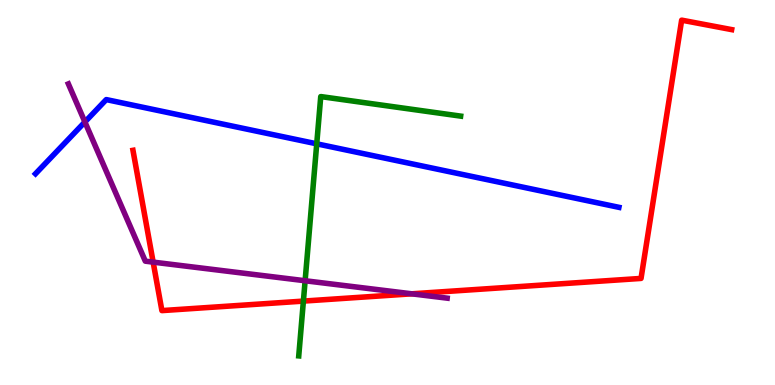[{'lines': ['blue', 'red'], 'intersections': []}, {'lines': ['green', 'red'], 'intersections': [{'x': 3.91, 'y': 2.18}]}, {'lines': ['purple', 'red'], 'intersections': [{'x': 1.98, 'y': 3.19}, {'x': 5.31, 'y': 2.37}]}, {'lines': ['blue', 'green'], 'intersections': [{'x': 4.09, 'y': 6.26}]}, {'lines': ['blue', 'purple'], 'intersections': [{'x': 1.1, 'y': 6.83}]}, {'lines': ['green', 'purple'], 'intersections': [{'x': 3.94, 'y': 2.71}]}]